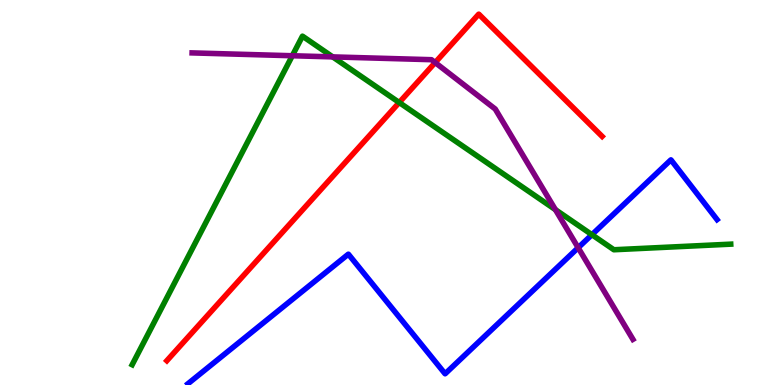[{'lines': ['blue', 'red'], 'intersections': []}, {'lines': ['green', 'red'], 'intersections': [{'x': 5.15, 'y': 7.34}]}, {'lines': ['purple', 'red'], 'intersections': [{'x': 5.62, 'y': 8.37}]}, {'lines': ['blue', 'green'], 'intersections': [{'x': 7.64, 'y': 3.9}]}, {'lines': ['blue', 'purple'], 'intersections': [{'x': 7.46, 'y': 3.57}]}, {'lines': ['green', 'purple'], 'intersections': [{'x': 3.77, 'y': 8.55}, {'x': 4.29, 'y': 8.52}, {'x': 7.17, 'y': 4.55}]}]